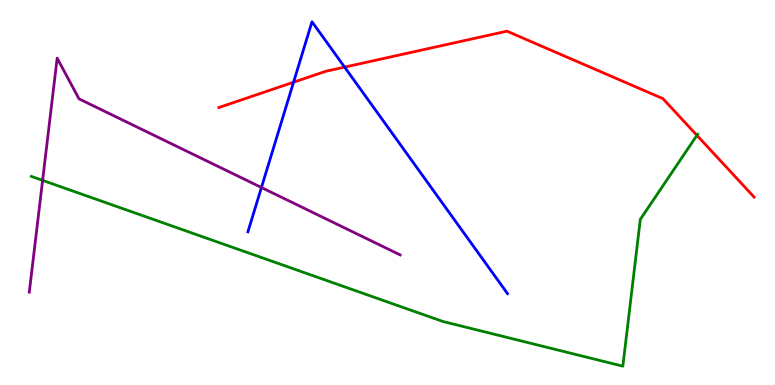[{'lines': ['blue', 'red'], 'intersections': [{'x': 3.79, 'y': 7.86}, {'x': 4.45, 'y': 8.26}]}, {'lines': ['green', 'red'], 'intersections': [{'x': 8.99, 'y': 6.48}]}, {'lines': ['purple', 'red'], 'intersections': []}, {'lines': ['blue', 'green'], 'intersections': []}, {'lines': ['blue', 'purple'], 'intersections': [{'x': 3.37, 'y': 5.13}]}, {'lines': ['green', 'purple'], 'intersections': [{'x': 0.55, 'y': 5.32}]}]